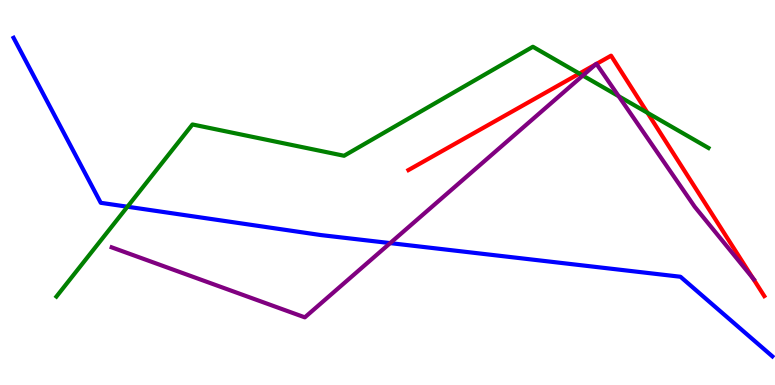[{'lines': ['blue', 'red'], 'intersections': []}, {'lines': ['green', 'red'], 'intersections': [{'x': 7.48, 'y': 8.09}, {'x': 8.35, 'y': 7.07}]}, {'lines': ['purple', 'red'], 'intersections': [{'x': 7.69, 'y': 8.33}, {'x': 7.7, 'y': 8.34}, {'x': 9.71, 'y': 2.77}]}, {'lines': ['blue', 'green'], 'intersections': [{'x': 1.64, 'y': 4.63}]}, {'lines': ['blue', 'purple'], 'intersections': [{'x': 5.03, 'y': 3.69}]}, {'lines': ['green', 'purple'], 'intersections': [{'x': 7.52, 'y': 8.04}, {'x': 7.98, 'y': 7.5}]}]